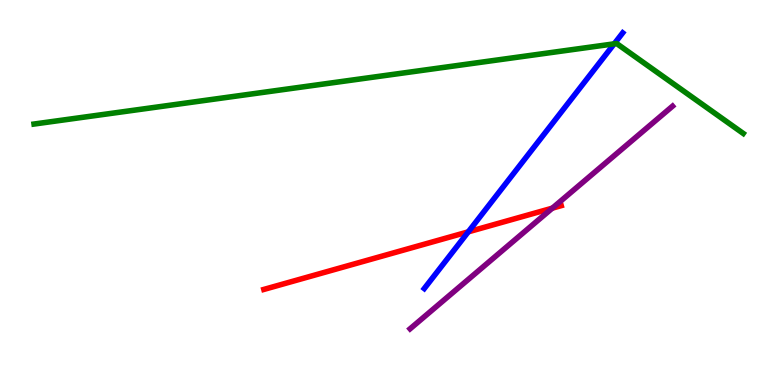[{'lines': ['blue', 'red'], 'intersections': [{'x': 6.04, 'y': 3.98}]}, {'lines': ['green', 'red'], 'intersections': []}, {'lines': ['purple', 'red'], 'intersections': [{'x': 7.13, 'y': 4.59}]}, {'lines': ['blue', 'green'], 'intersections': [{'x': 7.93, 'y': 8.86}]}, {'lines': ['blue', 'purple'], 'intersections': []}, {'lines': ['green', 'purple'], 'intersections': []}]